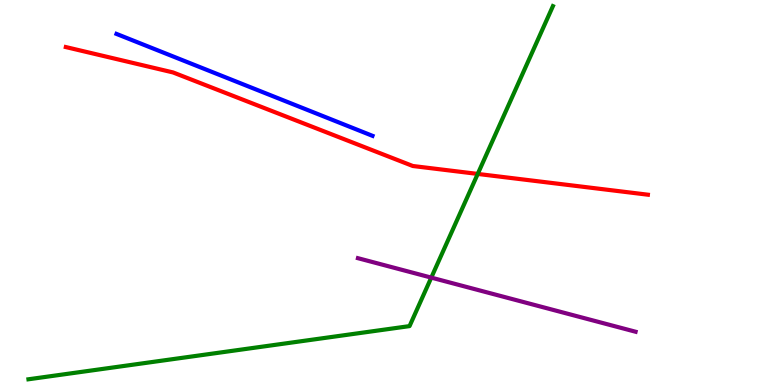[{'lines': ['blue', 'red'], 'intersections': []}, {'lines': ['green', 'red'], 'intersections': [{'x': 6.16, 'y': 5.48}]}, {'lines': ['purple', 'red'], 'intersections': []}, {'lines': ['blue', 'green'], 'intersections': []}, {'lines': ['blue', 'purple'], 'intersections': []}, {'lines': ['green', 'purple'], 'intersections': [{'x': 5.56, 'y': 2.79}]}]